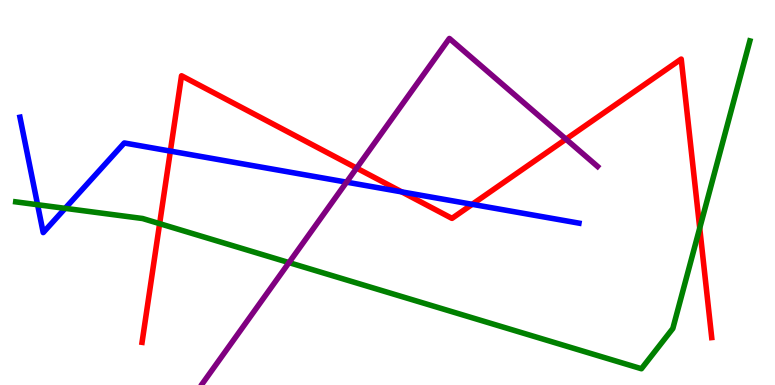[{'lines': ['blue', 'red'], 'intersections': [{'x': 2.2, 'y': 6.08}, {'x': 5.18, 'y': 5.02}, {'x': 6.09, 'y': 4.69}]}, {'lines': ['green', 'red'], 'intersections': [{'x': 2.06, 'y': 4.19}, {'x': 9.03, 'y': 4.08}]}, {'lines': ['purple', 'red'], 'intersections': [{'x': 4.6, 'y': 5.63}, {'x': 7.3, 'y': 6.39}]}, {'lines': ['blue', 'green'], 'intersections': [{'x': 0.485, 'y': 4.68}, {'x': 0.841, 'y': 4.59}]}, {'lines': ['blue', 'purple'], 'intersections': [{'x': 4.47, 'y': 5.27}]}, {'lines': ['green', 'purple'], 'intersections': [{'x': 3.73, 'y': 3.18}]}]